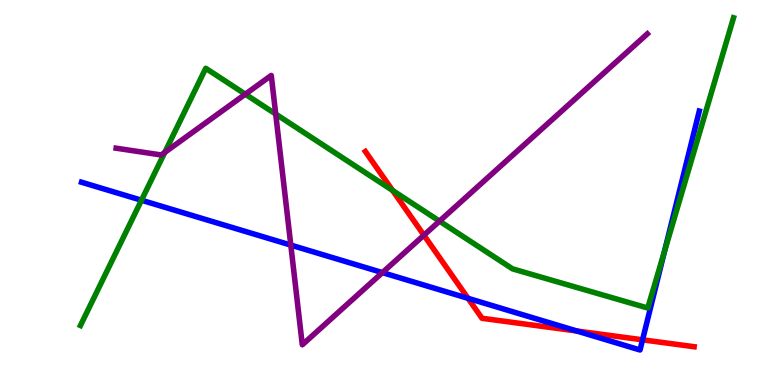[{'lines': ['blue', 'red'], 'intersections': [{'x': 6.04, 'y': 2.25}, {'x': 7.44, 'y': 1.4}, {'x': 8.29, 'y': 1.17}]}, {'lines': ['green', 'red'], 'intersections': [{'x': 5.07, 'y': 5.05}]}, {'lines': ['purple', 'red'], 'intersections': [{'x': 5.47, 'y': 3.89}]}, {'lines': ['blue', 'green'], 'intersections': [{'x': 1.83, 'y': 4.8}, {'x': 8.57, 'y': 3.47}]}, {'lines': ['blue', 'purple'], 'intersections': [{'x': 3.75, 'y': 3.63}, {'x': 4.93, 'y': 2.92}]}, {'lines': ['green', 'purple'], 'intersections': [{'x': 2.13, 'y': 6.04}, {'x': 3.17, 'y': 7.55}, {'x': 3.56, 'y': 7.04}, {'x': 5.67, 'y': 4.26}]}]